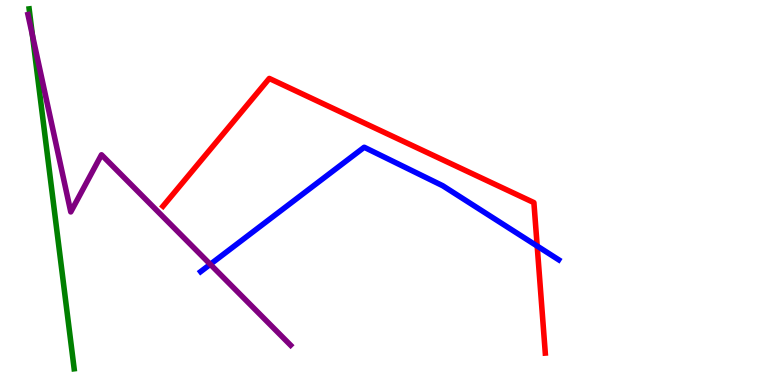[{'lines': ['blue', 'red'], 'intersections': [{'x': 6.93, 'y': 3.61}]}, {'lines': ['green', 'red'], 'intersections': []}, {'lines': ['purple', 'red'], 'intersections': []}, {'lines': ['blue', 'green'], 'intersections': []}, {'lines': ['blue', 'purple'], 'intersections': [{'x': 2.71, 'y': 3.13}]}, {'lines': ['green', 'purple'], 'intersections': [{'x': 0.418, 'y': 9.09}]}]